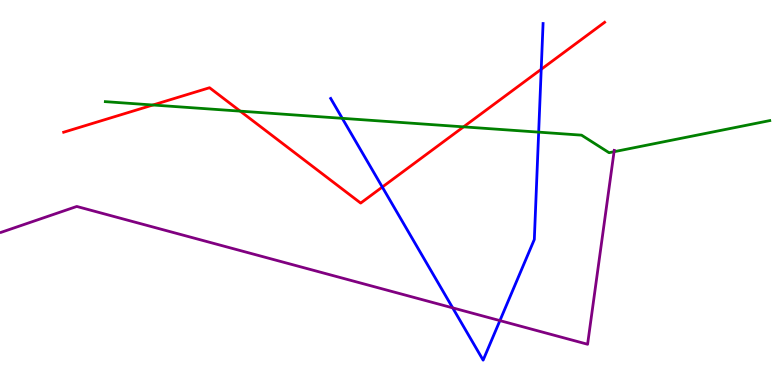[{'lines': ['blue', 'red'], 'intersections': [{'x': 4.93, 'y': 5.14}, {'x': 6.98, 'y': 8.2}]}, {'lines': ['green', 'red'], 'intersections': [{'x': 1.97, 'y': 7.27}, {'x': 3.1, 'y': 7.11}, {'x': 5.98, 'y': 6.71}]}, {'lines': ['purple', 'red'], 'intersections': []}, {'lines': ['blue', 'green'], 'intersections': [{'x': 4.42, 'y': 6.93}, {'x': 6.95, 'y': 6.57}]}, {'lines': ['blue', 'purple'], 'intersections': [{'x': 5.84, 'y': 2.0}, {'x': 6.45, 'y': 1.67}]}, {'lines': ['green', 'purple'], 'intersections': [{'x': 7.92, 'y': 6.06}]}]